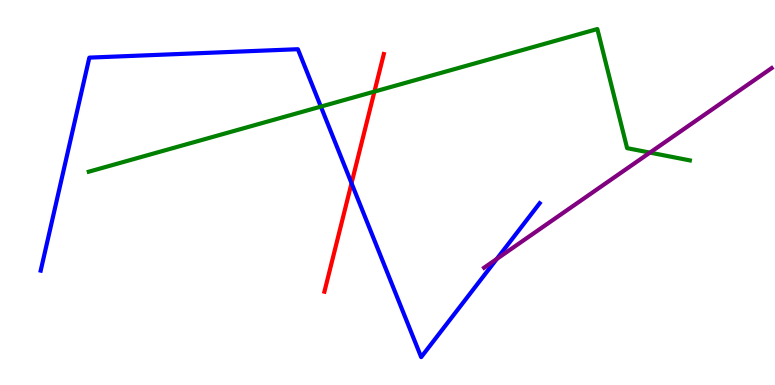[{'lines': ['blue', 'red'], 'intersections': [{'x': 4.54, 'y': 5.24}]}, {'lines': ['green', 'red'], 'intersections': [{'x': 4.83, 'y': 7.62}]}, {'lines': ['purple', 'red'], 'intersections': []}, {'lines': ['blue', 'green'], 'intersections': [{'x': 4.14, 'y': 7.23}]}, {'lines': ['blue', 'purple'], 'intersections': [{'x': 6.41, 'y': 3.27}]}, {'lines': ['green', 'purple'], 'intersections': [{'x': 8.39, 'y': 6.04}]}]